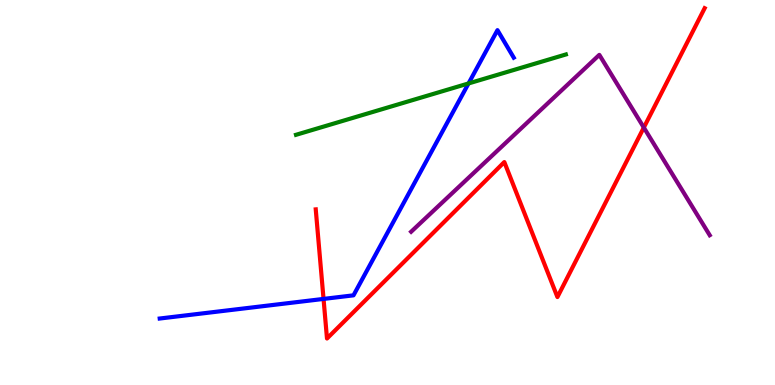[{'lines': ['blue', 'red'], 'intersections': [{'x': 4.17, 'y': 2.24}]}, {'lines': ['green', 'red'], 'intersections': []}, {'lines': ['purple', 'red'], 'intersections': [{'x': 8.31, 'y': 6.69}]}, {'lines': ['blue', 'green'], 'intersections': [{'x': 6.05, 'y': 7.83}]}, {'lines': ['blue', 'purple'], 'intersections': []}, {'lines': ['green', 'purple'], 'intersections': []}]